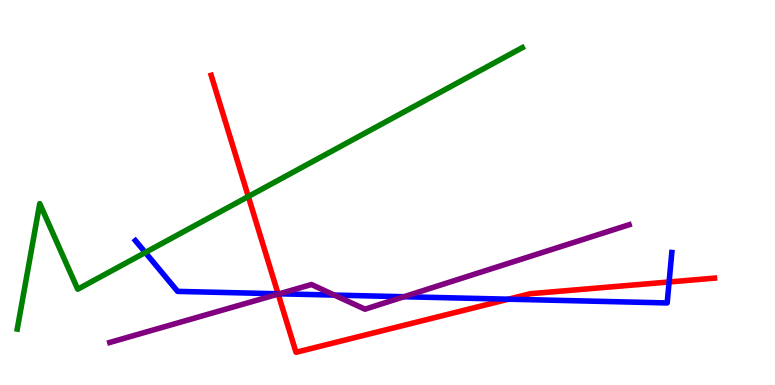[{'lines': ['blue', 'red'], 'intersections': [{'x': 3.59, 'y': 2.37}, {'x': 6.56, 'y': 2.23}, {'x': 8.63, 'y': 2.68}]}, {'lines': ['green', 'red'], 'intersections': [{'x': 3.2, 'y': 4.9}]}, {'lines': ['purple', 'red'], 'intersections': [{'x': 3.59, 'y': 2.36}]}, {'lines': ['blue', 'green'], 'intersections': [{'x': 1.87, 'y': 3.44}]}, {'lines': ['blue', 'purple'], 'intersections': [{'x': 3.6, 'y': 2.37}, {'x': 4.31, 'y': 2.34}, {'x': 5.21, 'y': 2.29}]}, {'lines': ['green', 'purple'], 'intersections': []}]